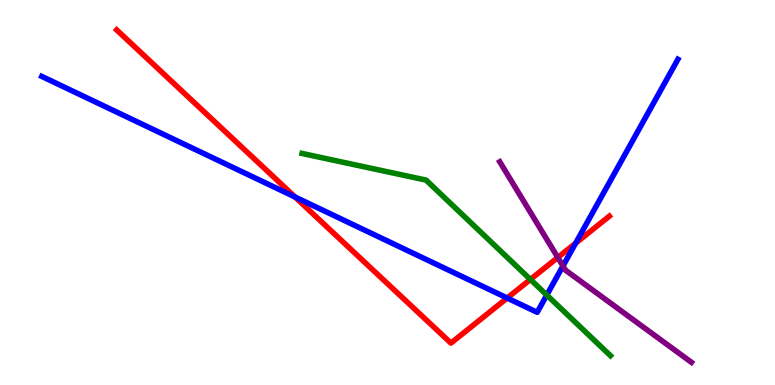[{'lines': ['blue', 'red'], 'intersections': [{'x': 3.81, 'y': 4.88}, {'x': 6.54, 'y': 2.26}, {'x': 7.43, 'y': 3.68}]}, {'lines': ['green', 'red'], 'intersections': [{'x': 6.84, 'y': 2.74}]}, {'lines': ['purple', 'red'], 'intersections': [{'x': 7.2, 'y': 3.31}]}, {'lines': ['blue', 'green'], 'intersections': [{'x': 7.06, 'y': 2.34}]}, {'lines': ['blue', 'purple'], 'intersections': [{'x': 7.26, 'y': 3.09}]}, {'lines': ['green', 'purple'], 'intersections': []}]